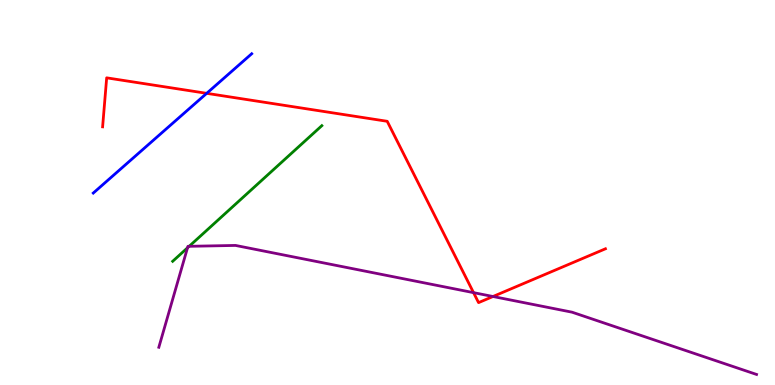[{'lines': ['blue', 'red'], 'intersections': [{'x': 2.67, 'y': 7.58}]}, {'lines': ['green', 'red'], 'intersections': []}, {'lines': ['purple', 'red'], 'intersections': [{'x': 6.11, 'y': 2.4}, {'x': 6.36, 'y': 2.3}]}, {'lines': ['blue', 'green'], 'intersections': []}, {'lines': ['blue', 'purple'], 'intersections': []}, {'lines': ['green', 'purple'], 'intersections': [{'x': 2.42, 'y': 3.56}, {'x': 2.44, 'y': 3.6}]}]